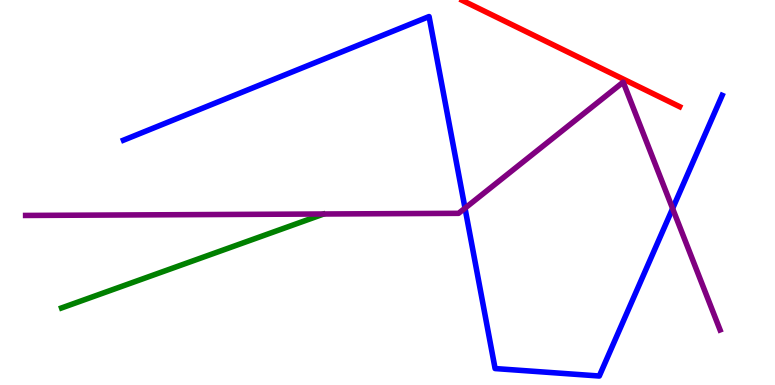[{'lines': ['blue', 'red'], 'intersections': []}, {'lines': ['green', 'red'], 'intersections': []}, {'lines': ['purple', 'red'], 'intersections': []}, {'lines': ['blue', 'green'], 'intersections': []}, {'lines': ['blue', 'purple'], 'intersections': [{'x': 6.0, 'y': 4.59}, {'x': 8.68, 'y': 4.58}]}, {'lines': ['green', 'purple'], 'intersections': []}]